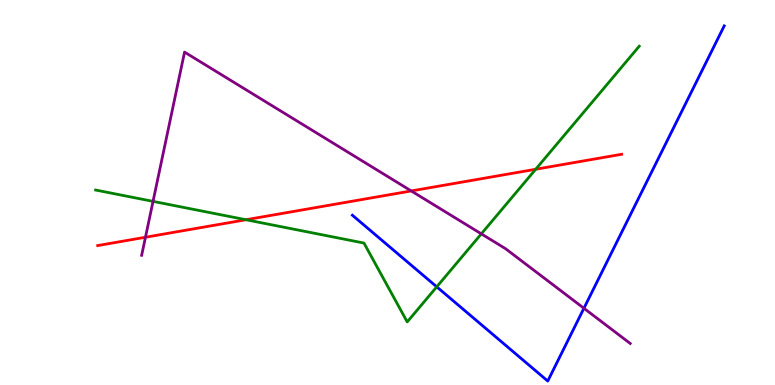[{'lines': ['blue', 'red'], 'intersections': []}, {'lines': ['green', 'red'], 'intersections': [{'x': 3.17, 'y': 4.29}, {'x': 6.91, 'y': 5.6}]}, {'lines': ['purple', 'red'], 'intersections': [{'x': 1.88, 'y': 3.84}, {'x': 5.31, 'y': 5.04}]}, {'lines': ['blue', 'green'], 'intersections': [{'x': 5.64, 'y': 2.55}]}, {'lines': ['blue', 'purple'], 'intersections': [{'x': 7.53, 'y': 1.99}]}, {'lines': ['green', 'purple'], 'intersections': [{'x': 1.97, 'y': 4.77}, {'x': 6.21, 'y': 3.93}]}]